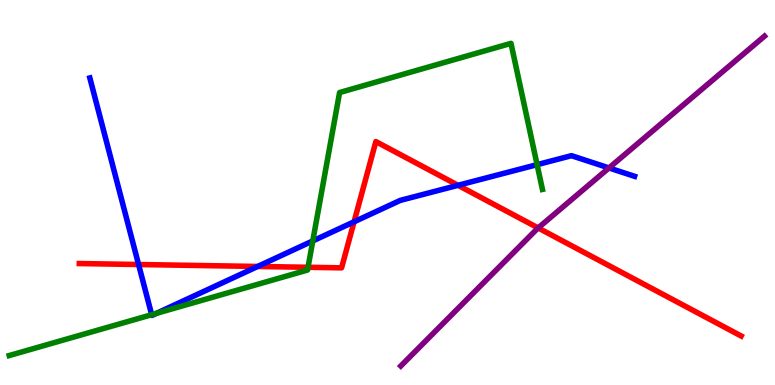[{'lines': ['blue', 'red'], 'intersections': [{'x': 1.79, 'y': 3.13}, {'x': 3.32, 'y': 3.08}, {'x': 4.57, 'y': 4.24}, {'x': 5.91, 'y': 5.19}]}, {'lines': ['green', 'red'], 'intersections': [{'x': 3.97, 'y': 3.06}]}, {'lines': ['purple', 'red'], 'intersections': [{'x': 6.94, 'y': 4.08}]}, {'lines': ['blue', 'green'], 'intersections': [{'x': 1.96, 'y': 1.83}, {'x': 2.02, 'y': 1.86}, {'x': 4.04, 'y': 3.74}, {'x': 6.93, 'y': 5.72}]}, {'lines': ['blue', 'purple'], 'intersections': [{'x': 7.86, 'y': 5.64}]}, {'lines': ['green', 'purple'], 'intersections': []}]